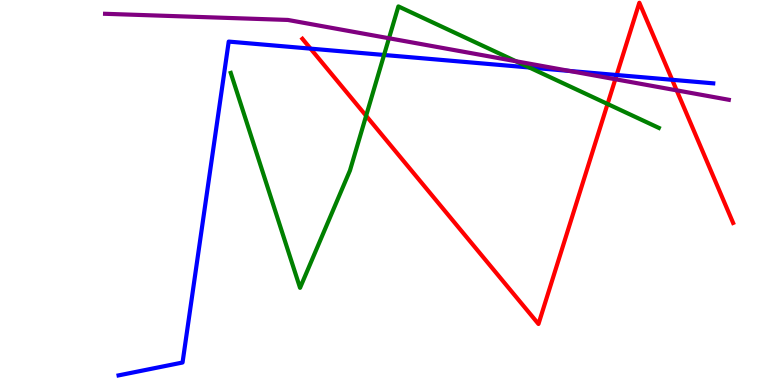[{'lines': ['blue', 'red'], 'intersections': [{'x': 4.01, 'y': 8.74}, {'x': 7.96, 'y': 8.05}, {'x': 8.67, 'y': 7.93}]}, {'lines': ['green', 'red'], 'intersections': [{'x': 4.72, 'y': 6.99}, {'x': 7.84, 'y': 7.3}]}, {'lines': ['purple', 'red'], 'intersections': [{'x': 7.94, 'y': 7.94}, {'x': 8.73, 'y': 7.65}]}, {'lines': ['blue', 'green'], 'intersections': [{'x': 4.96, 'y': 8.57}, {'x': 6.83, 'y': 8.25}]}, {'lines': ['blue', 'purple'], 'intersections': [{'x': 7.35, 'y': 8.16}]}, {'lines': ['green', 'purple'], 'intersections': [{'x': 5.02, 'y': 9.01}, {'x': 6.66, 'y': 8.41}]}]